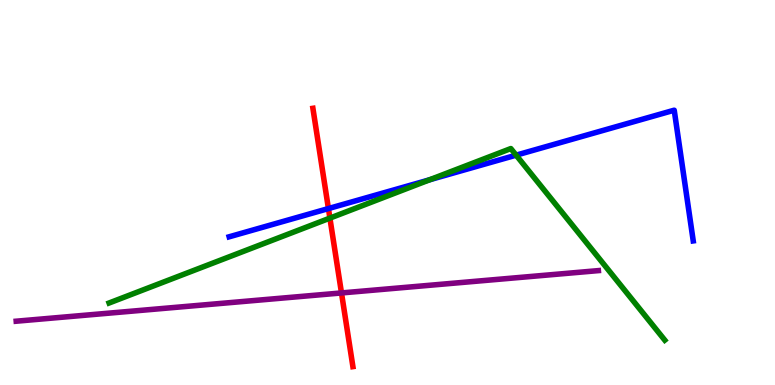[{'lines': ['blue', 'red'], 'intersections': [{'x': 4.24, 'y': 4.58}]}, {'lines': ['green', 'red'], 'intersections': [{'x': 4.26, 'y': 4.33}]}, {'lines': ['purple', 'red'], 'intersections': [{'x': 4.41, 'y': 2.39}]}, {'lines': ['blue', 'green'], 'intersections': [{'x': 5.54, 'y': 5.33}, {'x': 6.66, 'y': 5.97}]}, {'lines': ['blue', 'purple'], 'intersections': []}, {'lines': ['green', 'purple'], 'intersections': []}]